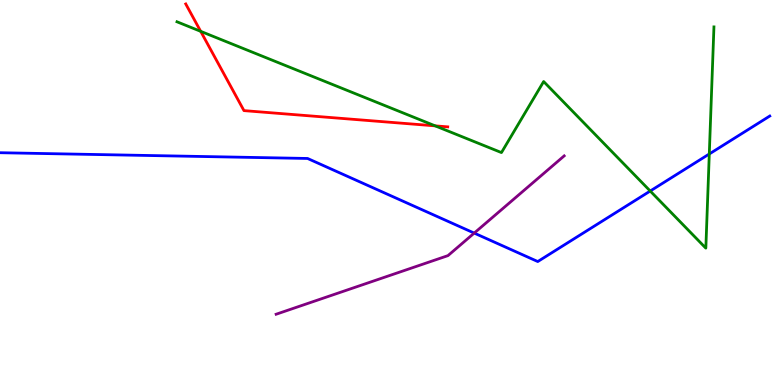[{'lines': ['blue', 'red'], 'intersections': []}, {'lines': ['green', 'red'], 'intersections': [{'x': 2.59, 'y': 9.19}, {'x': 5.62, 'y': 6.73}]}, {'lines': ['purple', 'red'], 'intersections': []}, {'lines': ['blue', 'green'], 'intersections': [{'x': 8.39, 'y': 5.04}, {'x': 9.15, 'y': 6.0}]}, {'lines': ['blue', 'purple'], 'intersections': [{'x': 6.12, 'y': 3.95}]}, {'lines': ['green', 'purple'], 'intersections': []}]